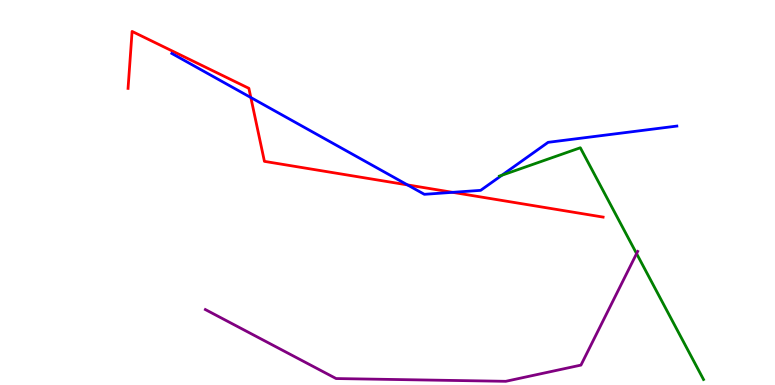[{'lines': ['blue', 'red'], 'intersections': [{'x': 3.24, 'y': 7.47}, {'x': 5.26, 'y': 5.2}, {'x': 5.84, 'y': 5.0}]}, {'lines': ['green', 'red'], 'intersections': []}, {'lines': ['purple', 'red'], 'intersections': []}, {'lines': ['blue', 'green'], 'intersections': [{'x': 6.48, 'y': 5.45}]}, {'lines': ['blue', 'purple'], 'intersections': []}, {'lines': ['green', 'purple'], 'intersections': [{'x': 8.21, 'y': 3.41}]}]